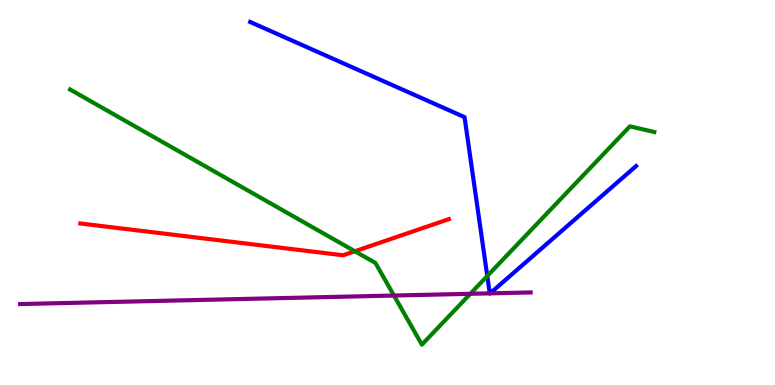[{'lines': ['blue', 'red'], 'intersections': []}, {'lines': ['green', 'red'], 'intersections': [{'x': 4.58, 'y': 3.47}]}, {'lines': ['purple', 'red'], 'intersections': []}, {'lines': ['blue', 'green'], 'intersections': [{'x': 6.29, 'y': 2.83}]}, {'lines': ['blue', 'purple'], 'intersections': [{'x': 6.32, 'y': 2.38}, {'x': 6.32, 'y': 2.38}]}, {'lines': ['green', 'purple'], 'intersections': [{'x': 5.08, 'y': 2.32}, {'x': 6.07, 'y': 2.37}]}]